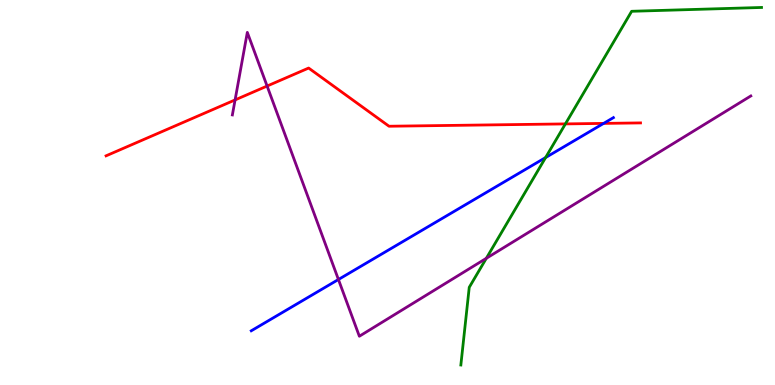[{'lines': ['blue', 'red'], 'intersections': [{'x': 7.79, 'y': 6.79}]}, {'lines': ['green', 'red'], 'intersections': [{'x': 7.3, 'y': 6.78}]}, {'lines': ['purple', 'red'], 'intersections': [{'x': 3.03, 'y': 7.4}, {'x': 3.45, 'y': 7.77}]}, {'lines': ['blue', 'green'], 'intersections': [{'x': 7.04, 'y': 5.91}]}, {'lines': ['blue', 'purple'], 'intersections': [{'x': 4.37, 'y': 2.74}]}, {'lines': ['green', 'purple'], 'intersections': [{'x': 6.28, 'y': 3.29}]}]